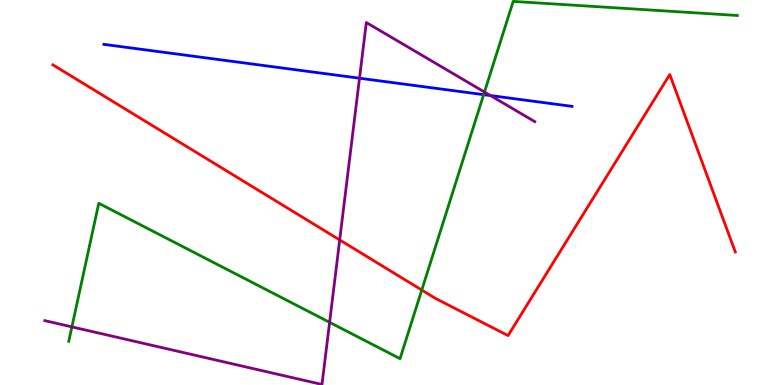[{'lines': ['blue', 'red'], 'intersections': []}, {'lines': ['green', 'red'], 'intersections': [{'x': 5.44, 'y': 2.47}]}, {'lines': ['purple', 'red'], 'intersections': [{'x': 4.38, 'y': 3.77}]}, {'lines': ['blue', 'green'], 'intersections': [{'x': 6.24, 'y': 7.54}]}, {'lines': ['blue', 'purple'], 'intersections': [{'x': 4.64, 'y': 7.97}, {'x': 6.33, 'y': 7.52}]}, {'lines': ['green', 'purple'], 'intersections': [{'x': 0.928, 'y': 1.51}, {'x': 4.25, 'y': 1.63}, {'x': 6.25, 'y': 7.61}]}]